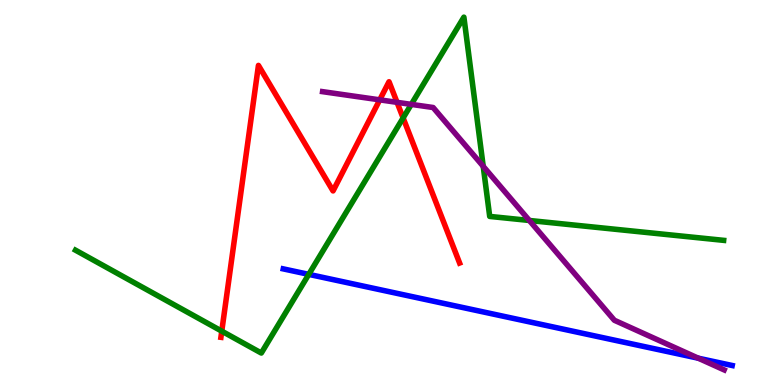[{'lines': ['blue', 'red'], 'intersections': []}, {'lines': ['green', 'red'], 'intersections': [{'x': 2.86, 'y': 1.4}, {'x': 5.2, 'y': 6.94}]}, {'lines': ['purple', 'red'], 'intersections': [{'x': 4.9, 'y': 7.41}, {'x': 5.12, 'y': 7.34}]}, {'lines': ['blue', 'green'], 'intersections': [{'x': 3.98, 'y': 2.87}]}, {'lines': ['blue', 'purple'], 'intersections': [{'x': 9.01, 'y': 0.696}]}, {'lines': ['green', 'purple'], 'intersections': [{'x': 5.31, 'y': 7.29}, {'x': 6.24, 'y': 5.68}, {'x': 6.83, 'y': 4.27}]}]